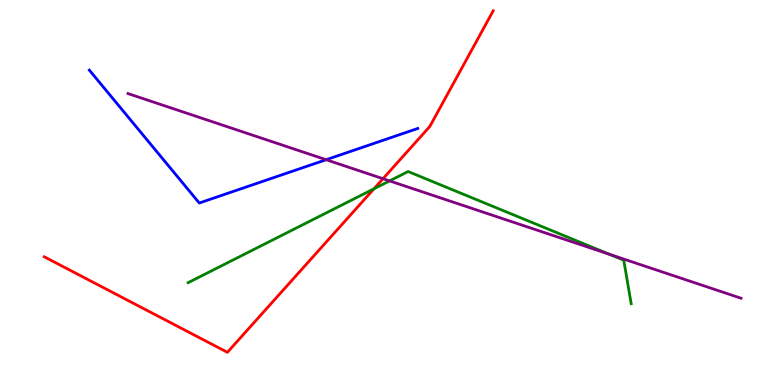[{'lines': ['blue', 'red'], 'intersections': []}, {'lines': ['green', 'red'], 'intersections': [{'x': 4.83, 'y': 5.1}]}, {'lines': ['purple', 'red'], 'intersections': [{'x': 4.94, 'y': 5.36}]}, {'lines': ['blue', 'green'], 'intersections': []}, {'lines': ['blue', 'purple'], 'intersections': [{'x': 4.21, 'y': 5.85}]}, {'lines': ['green', 'purple'], 'intersections': [{'x': 5.03, 'y': 5.3}, {'x': 7.86, 'y': 3.4}]}]